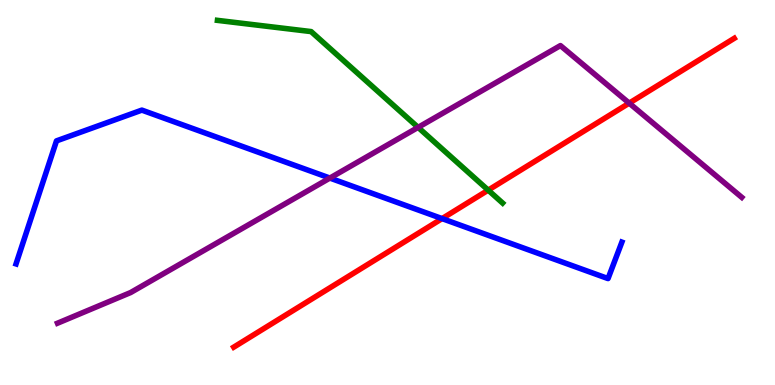[{'lines': ['blue', 'red'], 'intersections': [{'x': 5.7, 'y': 4.32}]}, {'lines': ['green', 'red'], 'intersections': [{'x': 6.3, 'y': 5.06}]}, {'lines': ['purple', 'red'], 'intersections': [{'x': 8.12, 'y': 7.32}]}, {'lines': ['blue', 'green'], 'intersections': []}, {'lines': ['blue', 'purple'], 'intersections': [{'x': 4.26, 'y': 5.37}]}, {'lines': ['green', 'purple'], 'intersections': [{'x': 5.39, 'y': 6.69}]}]